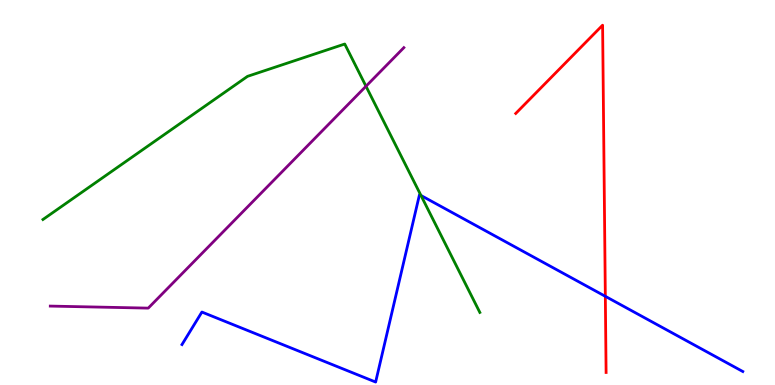[{'lines': ['blue', 'red'], 'intersections': [{'x': 7.81, 'y': 2.3}]}, {'lines': ['green', 'red'], 'intersections': []}, {'lines': ['purple', 'red'], 'intersections': []}, {'lines': ['blue', 'green'], 'intersections': [{'x': 5.43, 'y': 4.92}]}, {'lines': ['blue', 'purple'], 'intersections': []}, {'lines': ['green', 'purple'], 'intersections': [{'x': 4.72, 'y': 7.76}]}]